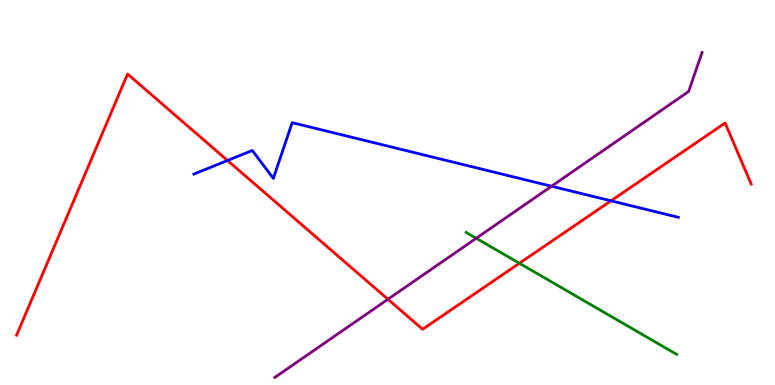[{'lines': ['blue', 'red'], 'intersections': [{'x': 2.94, 'y': 5.83}, {'x': 7.88, 'y': 4.78}]}, {'lines': ['green', 'red'], 'intersections': [{'x': 6.7, 'y': 3.16}]}, {'lines': ['purple', 'red'], 'intersections': [{'x': 5.01, 'y': 2.23}]}, {'lines': ['blue', 'green'], 'intersections': []}, {'lines': ['blue', 'purple'], 'intersections': [{'x': 7.12, 'y': 5.16}]}, {'lines': ['green', 'purple'], 'intersections': [{'x': 6.14, 'y': 3.81}]}]